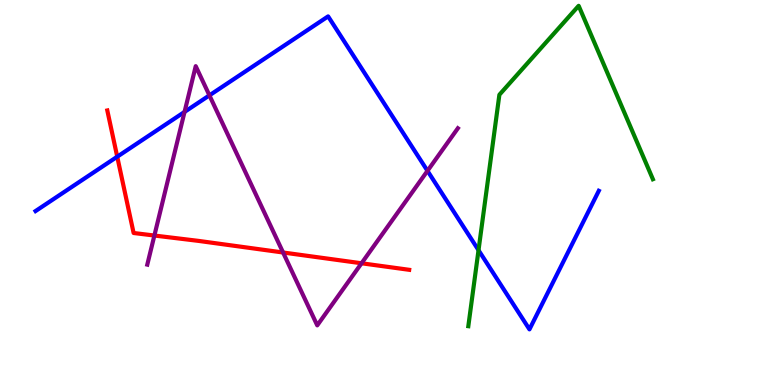[{'lines': ['blue', 'red'], 'intersections': [{'x': 1.51, 'y': 5.93}]}, {'lines': ['green', 'red'], 'intersections': []}, {'lines': ['purple', 'red'], 'intersections': [{'x': 1.99, 'y': 3.88}, {'x': 3.65, 'y': 3.44}, {'x': 4.67, 'y': 3.16}]}, {'lines': ['blue', 'green'], 'intersections': [{'x': 6.17, 'y': 3.5}]}, {'lines': ['blue', 'purple'], 'intersections': [{'x': 2.38, 'y': 7.09}, {'x': 2.7, 'y': 7.52}, {'x': 5.52, 'y': 5.56}]}, {'lines': ['green', 'purple'], 'intersections': []}]